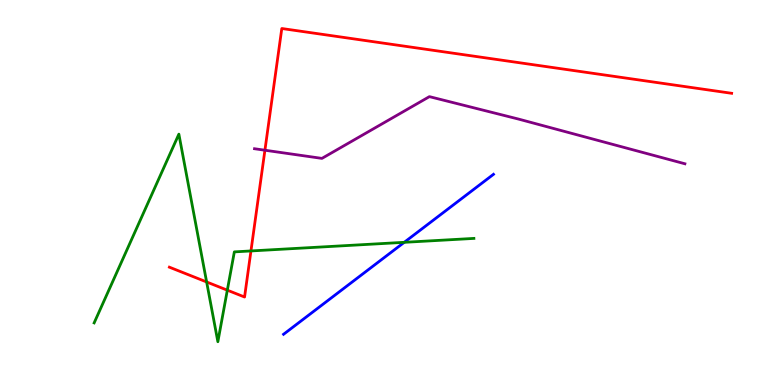[{'lines': ['blue', 'red'], 'intersections': []}, {'lines': ['green', 'red'], 'intersections': [{'x': 2.67, 'y': 2.68}, {'x': 2.93, 'y': 2.46}, {'x': 3.24, 'y': 3.48}]}, {'lines': ['purple', 'red'], 'intersections': [{'x': 3.42, 'y': 6.1}]}, {'lines': ['blue', 'green'], 'intersections': [{'x': 5.22, 'y': 3.71}]}, {'lines': ['blue', 'purple'], 'intersections': []}, {'lines': ['green', 'purple'], 'intersections': []}]